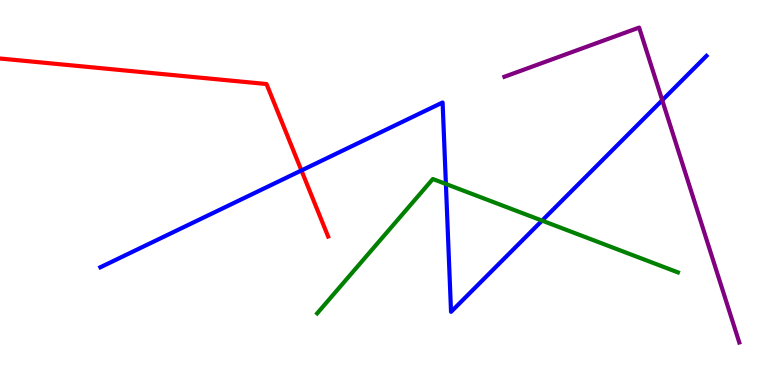[{'lines': ['blue', 'red'], 'intersections': [{'x': 3.89, 'y': 5.57}]}, {'lines': ['green', 'red'], 'intersections': []}, {'lines': ['purple', 'red'], 'intersections': []}, {'lines': ['blue', 'green'], 'intersections': [{'x': 5.75, 'y': 5.22}, {'x': 6.99, 'y': 4.27}]}, {'lines': ['blue', 'purple'], 'intersections': [{'x': 8.54, 'y': 7.4}]}, {'lines': ['green', 'purple'], 'intersections': []}]